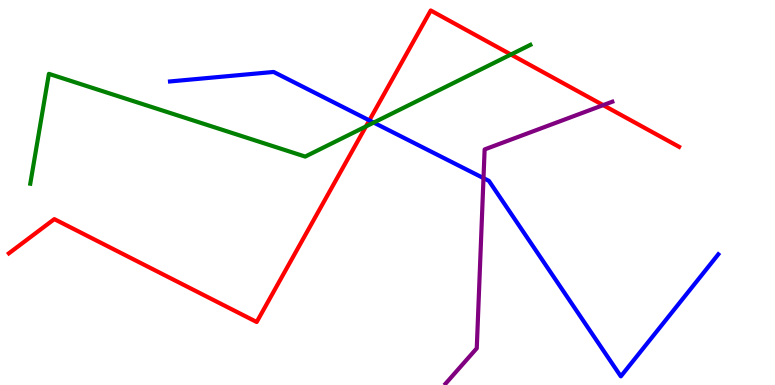[{'lines': ['blue', 'red'], 'intersections': [{'x': 4.77, 'y': 6.87}]}, {'lines': ['green', 'red'], 'intersections': [{'x': 4.72, 'y': 6.72}, {'x': 6.59, 'y': 8.58}]}, {'lines': ['purple', 'red'], 'intersections': [{'x': 7.78, 'y': 7.27}]}, {'lines': ['blue', 'green'], 'intersections': [{'x': 4.82, 'y': 6.82}]}, {'lines': ['blue', 'purple'], 'intersections': [{'x': 6.24, 'y': 5.37}]}, {'lines': ['green', 'purple'], 'intersections': []}]